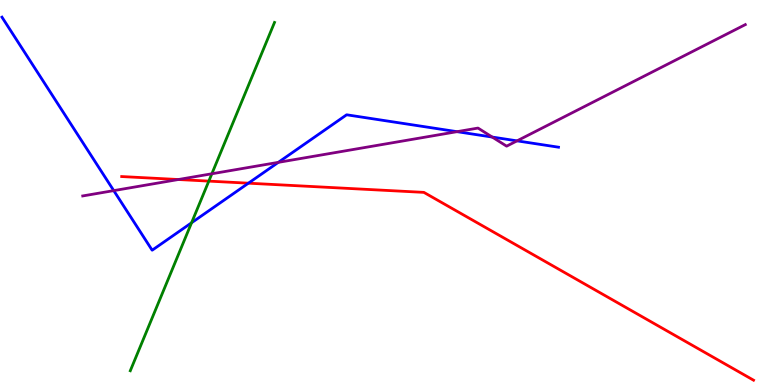[{'lines': ['blue', 'red'], 'intersections': [{'x': 3.21, 'y': 5.24}]}, {'lines': ['green', 'red'], 'intersections': [{'x': 2.69, 'y': 5.3}]}, {'lines': ['purple', 'red'], 'intersections': [{'x': 2.3, 'y': 5.34}]}, {'lines': ['blue', 'green'], 'intersections': [{'x': 2.47, 'y': 4.21}]}, {'lines': ['blue', 'purple'], 'intersections': [{'x': 1.47, 'y': 5.05}, {'x': 3.59, 'y': 5.78}, {'x': 5.9, 'y': 6.58}, {'x': 6.35, 'y': 6.44}, {'x': 6.67, 'y': 6.34}]}, {'lines': ['green', 'purple'], 'intersections': [{'x': 2.73, 'y': 5.49}]}]